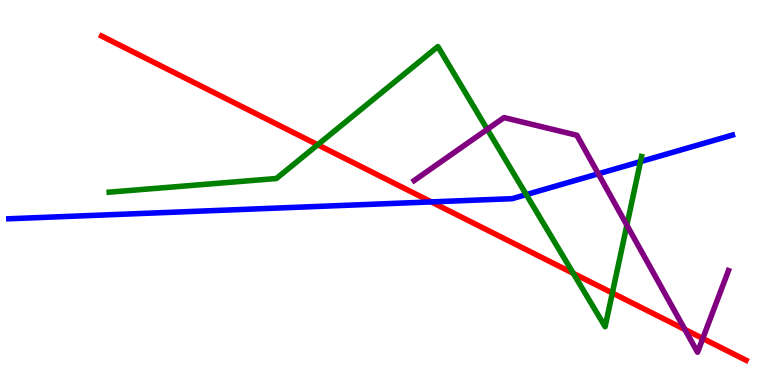[{'lines': ['blue', 'red'], 'intersections': [{'x': 5.57, 'y': 4.76}]}, {'lines': ['green', 'red'], 'intersections': [{'x': 4.1, 'y': 6.24}, {'x': 7.4, 'y': 2.9}, {'x': 7.9, 'y': 2.39}]}, {'lines': ['purple', 'red'], 'intersections': [{'x': 8.84, 'y': 1.44}, {'x': 9.07, 'y': 1.21}]}, {'lines': ['blue', 'green'], 'intersections': [{'x': 6.79, 'y': 4.95}, {'x': 8.26, 'y': 5.8}]}, {'lines': ['blue', 'purple'], 'intersections': [{'x': 7.72, 'y': 5.49}]}, {'lines': ['green', 'purple'], 'intersections': [{'x': 6.29, 'y': 6.64}, {'x': 8.09, 'y': 4.15}]}]